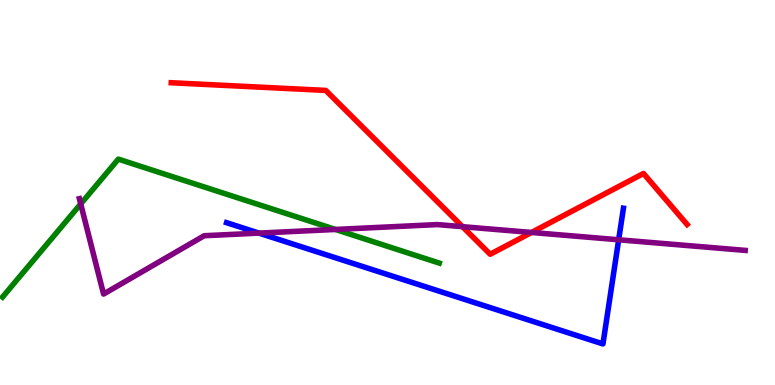[{'lines': ['blue', 'red'], 'intersections': []}, {'lines': ['green', 'red'], 'intersections': []}, {'lines': ['purple', 'red'], 'intersections': [{'x': 5.97, 'y': 4.11}, {'x': 6.86, 'y': 3.96}]}, {'lines': ['blue', 'green'], 'intersections': []}, {'lines': ['blue', 'purple'], 'intersections': [{'x': 3.34, 'y': 3.95}, {'x': 7.98, 'y': 3.77}]}, {'lines': ['green', 'purple'], 'intersections': [{'x': 1.04, 'y': 4.7}, {'x': 4.33, 'y': 4.04}]}]